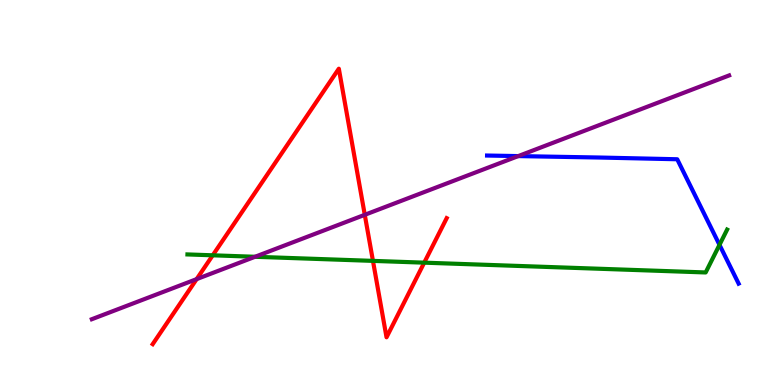[{'lines': ['blue', 'red'], 'intersections': []}, {'lines': ['green', 'red'], 'intersections': [{'x': 2.74, 'y': 3.37}, {'x': 4.81, 'y': 3.22}, {'x': 5.47, 'y': 3.18}]}, {'lines': ['purple', 'red'], 'intersections': [{'x': 2.54, 'y': 2.75}, {'x': 4.71, 'y': 4.42}]}, {'lines': ['blue', 'green'], 'intersections': [{'x': 9.28, 'y': 3.64}]}, {'lines': ['blue', 'purple'], 'intersections': [{'x': 6.69, 'y': 5.95}]}, {'lines': ['green', 'purple'], 'intersections': [{'x': 3.29, 'y': 3.33}]}]